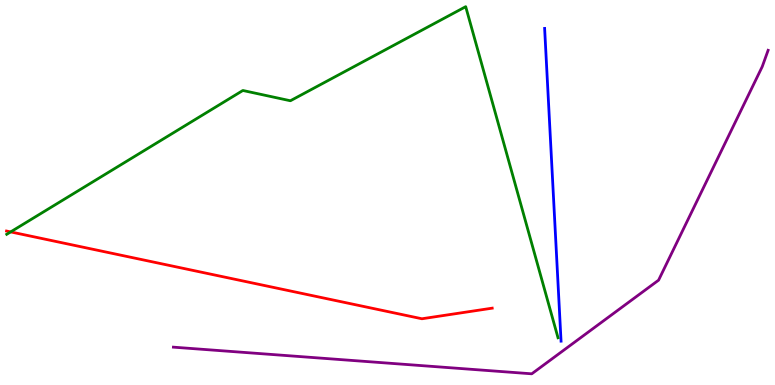[{'lines': ['blue', 'red'], 'intersections': []}, {'lines': ['green', 'red'], 'intersections': [{'x': 0.137, 'y': 3.98}]}, {'lines': ['purple', 'red'], 'intersections': []}, {'lines': ['blue', 'green'], 'intersections': []}, {'lines': ['blue', 'purple'], 'intersections': []}, {'lines': ['green', 'purple'], 'intersections': []}]